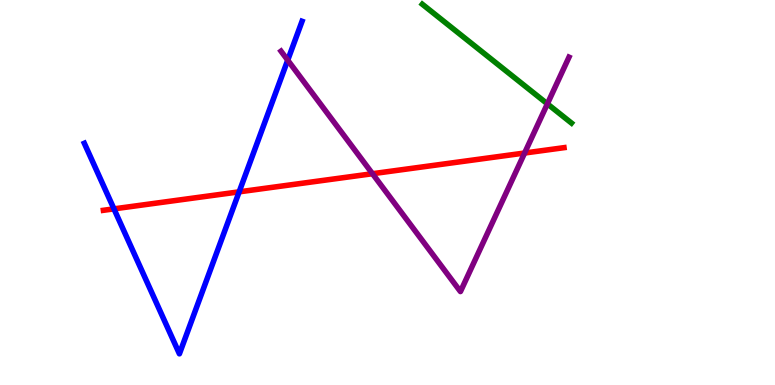[{'lines': ['blue', 'red'], 'intersections': [{'x': 1.47, 'y': 4.57}, {'x': 3.09, 'y': 5.02}]}, {'lines': ['green', 'red'], 'intersections': []}, {'lines': ['purple', 'red'], 'intersections': [{'x': 4.81, 'y': 5.49}, {'x': 6.77, 'y': 6.03}]}, {'lines': ['blue', 'green'], 'intersections': []}, {'lines': ['blue', 'purple'], 'intersections': [{'x': 3.71, 'y': 8.44}]}, {'lines': ['green', 'purple'], 'intersections': [{'x': 7.06, 'y': 7.3}]}]